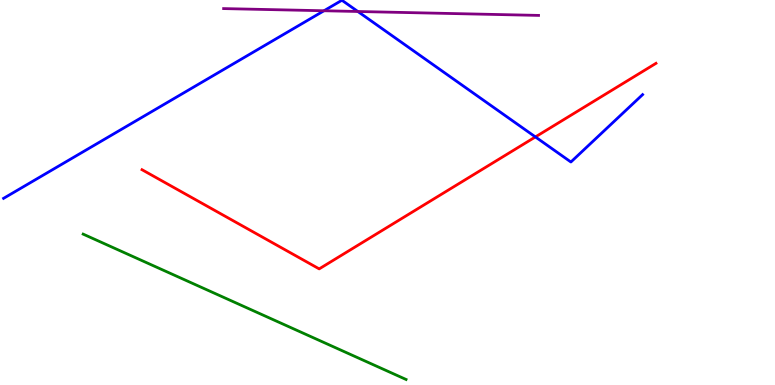[{'lines': ['blue', 'red'], 'intersections': [{'x': 6.91, 'y': 6.44}]}, {'lines': ['green', 'red'], 'intersections': []}, {'lines': ['purple', 'red'], 'intersections': []}, {'lines': ['blue', 'green'], 'intersections': []}, {'lines': ['blue', 'purple'], 'intersections': [{'x': 4.18, 'y': 9.72}, {'x': 4.62, 'y': 9.7}]}, {'lines': ['green', 'purple'], 'intersections': []}]